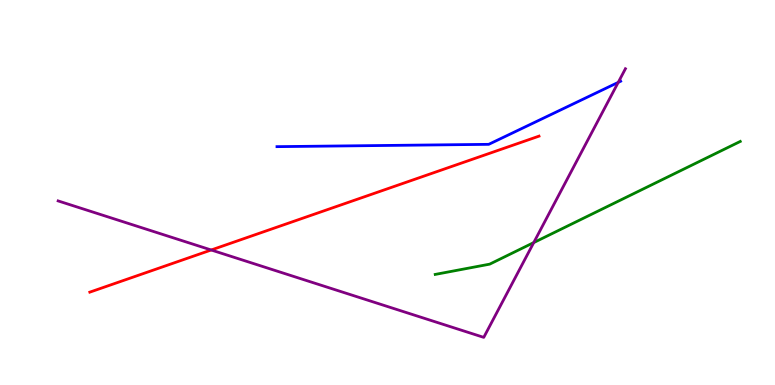[{'lines': ['blue', 'red'], 'intersections': []}, {'lines': ['green', 'red'], 'intersections': []}, {'lines': ['purple', 'red'], 'intersections': [{'x': 2.73, 'y': 3.51}]}, {'lines': ['blue', 'green'], 'intersections': []}, {'lines': ['blue', 'purple'], 'intersections': [{'x': 7.98, 'y': 7.86}]}, {'lines': ['green', 'purple'], 'intersections': [{'x': 6.89, 'y': 3.7}]}]